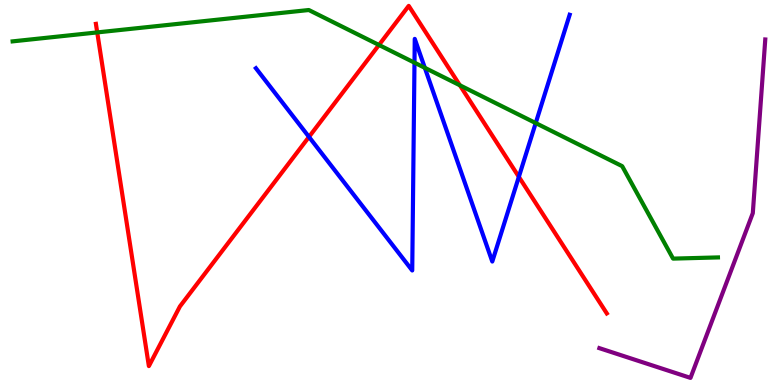[{'lines': ['blue', 'red'], 'intersections': [{'x': 3.99, 'y': 6.44}, {'x': 6.69, 'y': 5.41}]}, {'lines': ['green', 'red'], 'intersections': [{'x': 1.25, 'y': 9.16}, {'x': 4.89, 'y': 8.83}, {'x': 5.93, 'y': 7.78}]}, {'lines': ['purple', 'red'], 'intersections': []}, {'lines': ['blue', 'green'], 'intersections': [{'x': 5.35, 'y': 8.37}, {'x': 5.48, 'y': 8.24}, {'x': 6.91, 'y': 6.8}]}, {'lines': ['blue', 'purple'], 'intersections': []}, {'lines': ['green', 'purple'], 'intersections': []}]